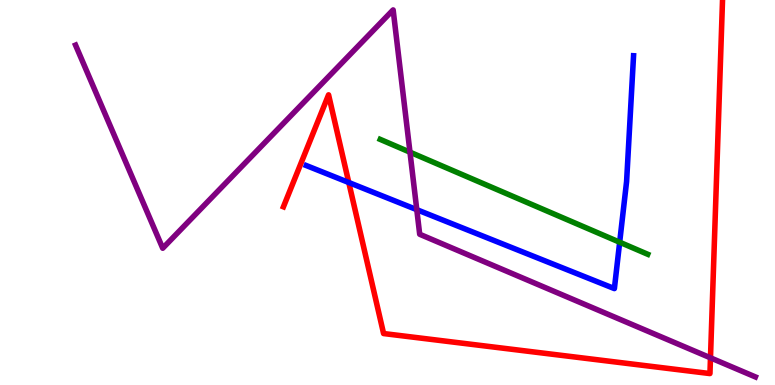[{'lines': ['blue', 'red'], 'intersections': [{'x': 4.5, 'y': 5.26}]}, {'lines': ['green', 'red'], 'intersections': []}, {'lines': ['purple', 'red'], 'intersections': [{'x': 9.17, 'y': 0.706}]}, {'lines': ['blue', 'green'], 'intersections': [{'x': 8.0, 'y': 3.71}]}, {'lines': ['blue', 'purple'], 'intersections': [{'x': 5.38, 'y': 4.55}]}, {'lines': ['green', 'purple'], 'intersections': [{'x': 5.29, 'y': 6.05}]}]